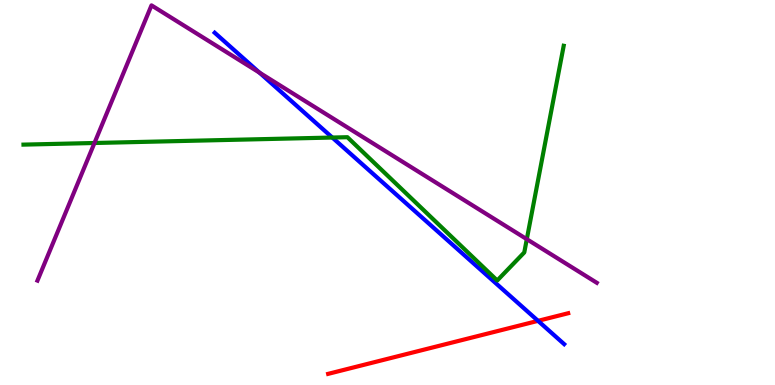[{'lines': ['blue', 'red'], 'intersections': [{'x': 6.94, 'y': 1.67}]}, {'lines': ['green', 'red'], 'intersections': []}, {'lines': ['purple', 'red'], 'intersections': []}, {'lines': ['blue', 'green'], 'intersections': [{'x': 4.29, 'y': 6.43}]}, {'lines': ['blue', 'purple'], 'intersections': [{'x': 3.35, 'y': 8.11}]}, {'lines': ['green', 'purple'], 'intersections': [{'x': 1.22, 'y': 6.29}, {'x': 6.8, 'y': 3.79}]}]